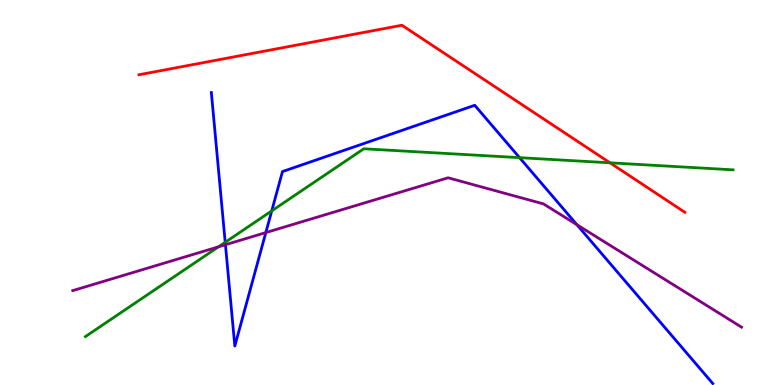[{'lines': ['blue', 'red'], 'intersections': []}, {'lines': ['green', 'red'], 'intersections': [{'x': 7.87, 'y': 5.77}]}, {'lines': ['purple', 'red'], 'intersections': []}, {'lines': ['blue', 'green'], 'intersections': [{'x': 2.91, 'y': 3.71}, {'x': 3.51, 'y': 4.52}, {'x': 6.7, 'y': 5.91}]}, {'lines': ['blue', 'purple'], 'intersections': [{'x': 2.91, 'y': 3.64}, {'x': 3.43, 'y': 3.96}, {'x': 7.44, 'y': 4.16}]}, {'lines': ['green', 'purple'], 'intersections': [{'x': 2.82, 'y': 3.59}]}]